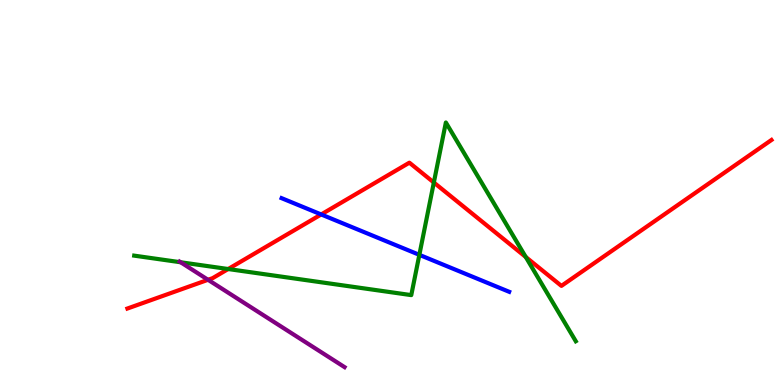[{'lines': ['blue', 'red'], 'intersections': [{'x': 4.14, 'y': 4.43}]}, {'lines': ['green', 'red'], 'intersections': [{'x': 2.94, 'y': 3.01}, {'x': 5.6, 'y': 5.26}, {'x': 6.78, 'y': 3.32}]}, {'lines': ['purple', 'red'], 'intersections': [{'x': 2.68, 'y': 2.73}]}, {'lines': ['blue', 'green'], 'intersections': [{'x': 5.41, 'y': 3.38}]}, {'lines': ['blue', 'purple'], 'intersections': []}, {'lines': ['green', 'purple'], 'intersections': [{'x': 2.33, 'y': 3.19}]}]